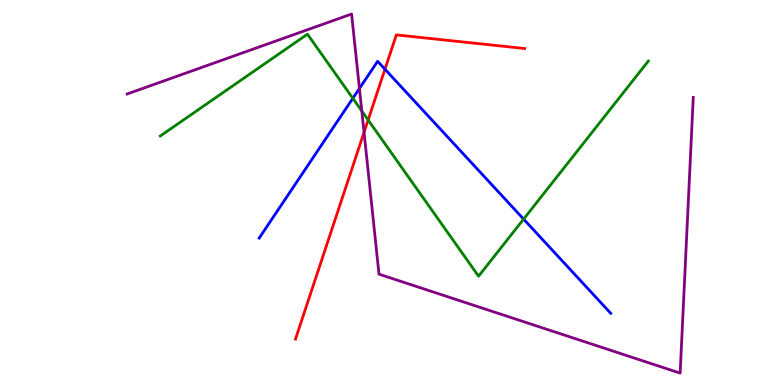[{'lines': ['blue', 'red'], 'intersections': [{'x': 4.97, 'y': 8.2}]}, {'lines': ['green', 'red'], 'intersections': [{'x': 4.75, 'y': 6.88}]}, {'lines': ['purple', 'red'], 'intersections': [{'x': 4.7, 'y': 6.56}]}, {'lines': ['blue', 'green'], 'intersections': [{'x': 4.55, 'y': 7.45}, {'x': 6.76, 'y': 4.31}]}, {'lines': ['blue', 'purple'], 'intersections': [{'x': 4.64, 'y': 7.7}]}, {'lines': ['green', 'purple'], 'intersections': [{'x': 4.67, 'y': 7.12}]}]